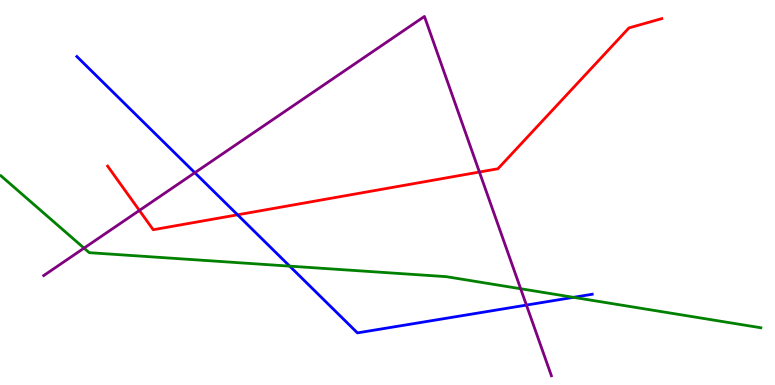[{'lines': ['blue', 'red'], 'intersections': [{'x': 3.07, 'y': 4.42}]}, {'lines': ['green', 'red'], 'intersections': []}, {'lines': ['purple', 'red'], 'intersections': [{'x': 1.8, 'y': 4.53}, {'x': 6.19, 'y': 5.53}]}, {'lines': ['blue', 'green'], 'intersections': [{'x': 3.74, 'y': 3.09}, {'x': 7.4, 'y': 2.28}]}, {'lines': ['blue', 'purple'], 'intersections': [{'x': 2.51, 'y': 5.51}, {'x': 6.79, 'y': 2.08}]}, {'lines': ['green', 'purple'], 'intersections': [{'x': 1.08, 'y': 3.56}, {'x': 6.72, 'y': 2.5}]}]